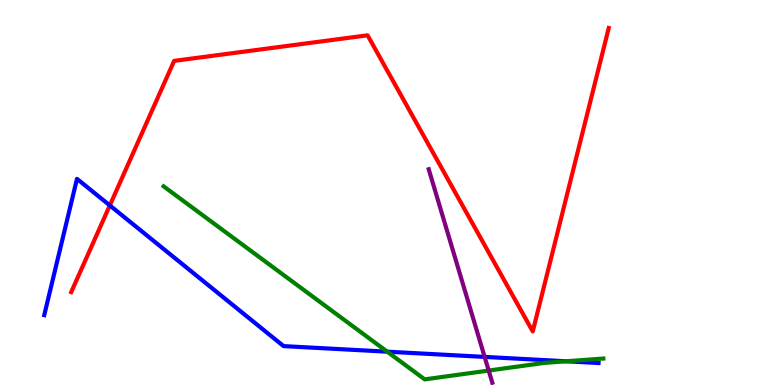[{'lines': ['blue', 'red'], 'intersections': [{'x': 1.42, 'y': 4.66}]}, {'lines': ['green', 'red'], 'intersections': []}, {'lines': ['purple', 'red'], 'intersections': []}, {'lines': ['blue', 'green'], 'intersections': [{'x': 5.0, 'y': 0.865}, {'x': 7.31, 'y': 0.616}]}, {'lines': ['blue', 'purple'], 'intersections': [{'x': 6.25, 'y': 0.73}]}, {'lines': ['green', 'purple'], 'intersections': [{'x': 6.31, 'y': 0.375}]}]